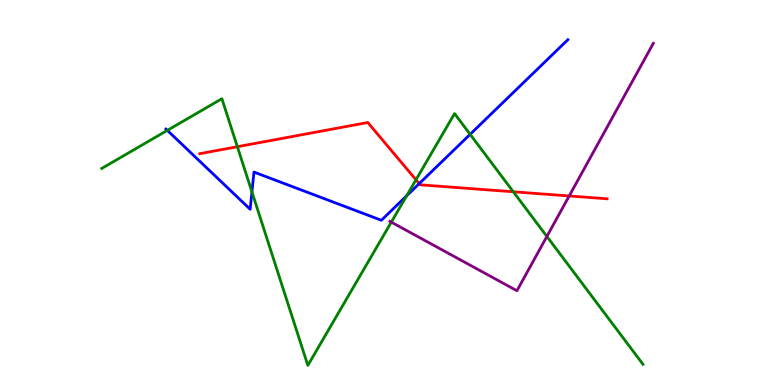[{'lines': ['blue', 'red'], 'intersections': [{'x': 5.41, 'y': 5.23}]}, {'lines': ['green', 'red'], 'intersections': [{'x': 3.06, 'y': 6.19}, {'x': 5.37, 'y': 5.33}, {'x': 6.62, 'y': 5.02}]}, {'lines': ['purple', 'red'], 'intersections': [{'x': 7.34, 'y': 4.91}]}, {'lines': ['blue', 'green'], 'intersections': [{'x': 2.16, 'y': 6.61}, {'x': 3.25, 'y': 5.01}, {'x': 5.25, 'y': 4.92}, {'x': 6.07, 'y': 6.51}]}, {'lines': ['blue', 'purple'], 'intersections': []}, {'lines': ['green', 'purple'], 'intersections': [{'x': 5.05, 'y': 4.23}, {'x': 7.06, 'y': 3.86}]}]